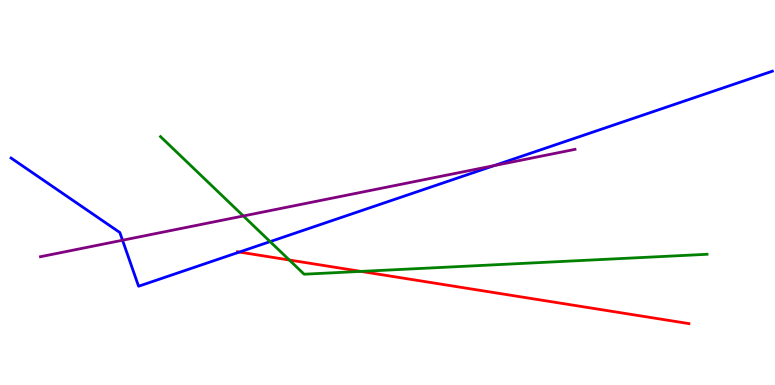[{'lines': ['blue', 'red'], 'intersections': [{'x': 3.09, 'y': 3.45}]}, {'lines': ['green', 'red'], 'intersections': [{'x': 3.73, 'y': 3.25}, {'x': 4.66, 'y': 2.95}]}, {'lines': ['purple', 'red'], 'intersections': []}, {'lines': ['blue', 'green'], 'intersections': [{'x': 3.49, 'y': 3.72}]}, {'lines': ['blue', 'purple'], 'intersections': [{'x': 1.58, 'y': 3.76}, {'x': 6.38, 'y': 5.7}]}, {'lines': ['green', 'purple'], 'intersections': [{'x': 3.14, 'y': 4.39}]}]